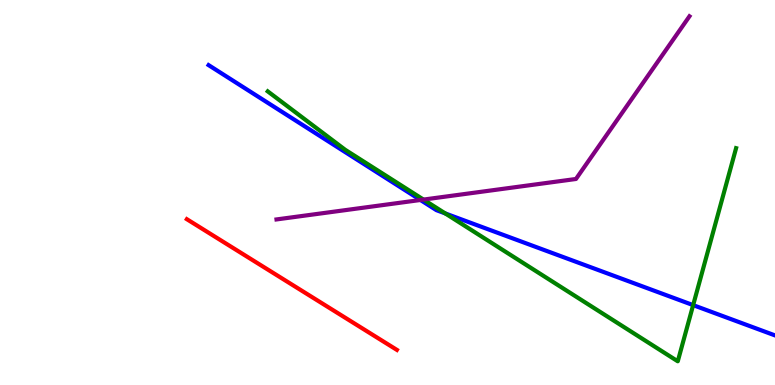[{'lines': ['blue', 'red'], 'intersections': []}, {'lines': ['green', 'red'], 'intersections': []}, {'lines': ['purple', 'red'], 'intersections': []}, {'lines': ['blue', 'green'], 'intersections': [{'x': 5.75, 'y': 4.46}, {'x': 8.94, 'y': 2.07}]}, {'lines': ['blue', 'purple'], 'intersections': [{'x': 5.43, 'y': 4.81}]}, {'lines': ['green', 'purple'], 'intersections': [{'x': 5.46, 'y': 4.82}]}]